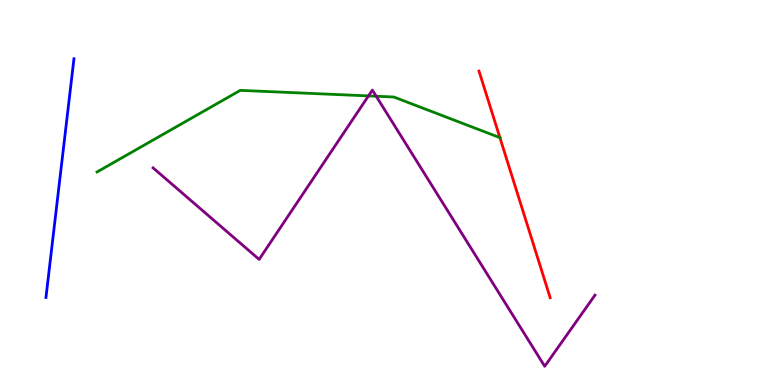[{'lines': ['blue', 'red'], 'intersections': []}, {'lines': ['green', 'red'], 'intersections': [{'x': 6.45, 'y': 6.42}]}, {'lines': ['purple', 'red'], 'intersections': []}, {'lines': ['blue', 'green'], 'intersections': []}, {'lines': ['blue', 'purple'], 'intersections': []}, {'lines': ['green', 'purple'], 'intersections': [{'x': 4.75, 'y': 7.51}, {'x': 4.85, 'y': 7.5}]}]